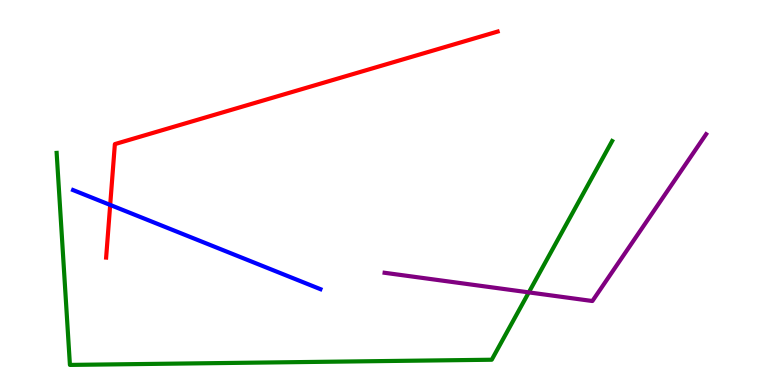[{'lines': ['blue', 'red'], 'intersections': [{'x': 1.42, 'y': 4.68}]}, {'lines': ['green', 'red'], 'intersections': []}, {'lines': ['purple', 'red'], 'intersections': []}, {'lines': ['blue', 'green'], 'intersections': []}, {'lines': ['blue', 'purple'], 'intersections': []}, {'lines': ['green', 'purple'], 'intersections': [{'x': 6.82, 'y': 2.41}]}]